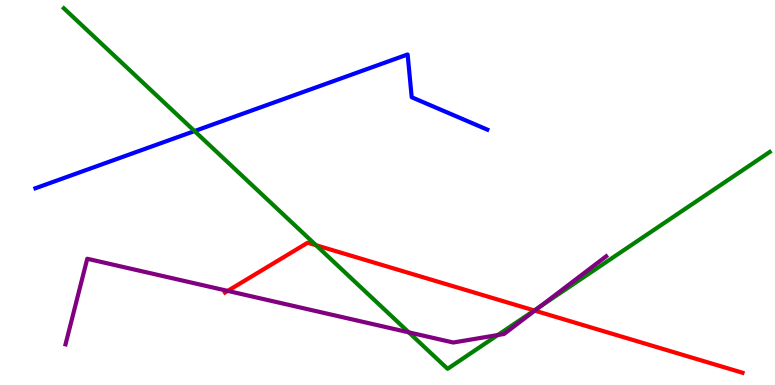[{'lines': ['blue', 'red'], 'intersections': []}, {'lines': ['green', 'red'], 'intersections': [{'x': 4.08, 'y': 3.63}, {'x': 6.89, 'y': 1.94}]}, {'lines': ['purple', 'red'], 'intersections': [{'x': 2.94, 'y': 2.44}, {'x': 6.9, 'y': 1.93}]}, {'lines': ['blue', 'green'], 'intersections': [{'x': 2.51, 'y': 6.6}]}, {'lines': ['blue', 'purple'], 'intersections': []}, {'lines': ['green', 'purple'], 'intersections': [{'x': 5.27, 'y': 1.37}, {'x': 6.42, 'y': 1.3}, {'x': 6.97, 'y': 2.04}]}]